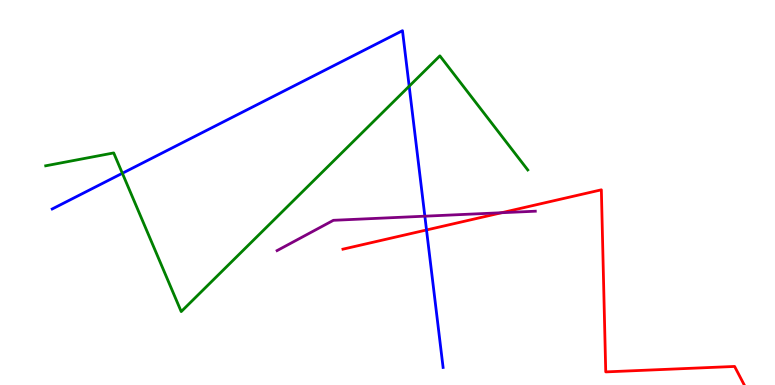[{'lines': ['blue', 'red'], 'intersections': [{'x': 5.5, 'y': 4.03}]}, {'lines': ['green', 'red'], 'intersections': []}, {'lines': ['purple', 'red'], 'intersections': [{'x': 6.47, 'y': 4.47}]}, {'lines': ['blue', 'green'], 'intersections': [{'x': 1.58, 'y': 5.5}, {'x': 5.28, 'y': 7.76}]}, {'lines': ['blue', 'purple'], 'intersections': [{'x': 5.48, 'y': 4.38}]}, {'lines': ['green', 'purple'], 'intersections': []}]